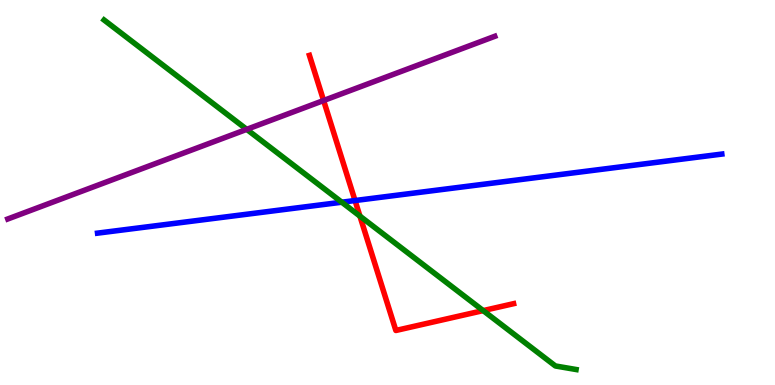[{'lines': ['blue', 'red'], 'intersections': [{'x': 4.58, 'y': 4.79}]}, {'lines': ['green', 'red'], 'intersections': [{'x': 4.64, 'y': 4.39}, {'x': 6.23, 'y': 1.93}]}, {'lines': ['purple', 'red'], 'intersections': [{'x': 4.18, 'y': 7.39}]}, {'lines': ['blue', 'green'], 'intersections': [{'x': 4.41, 'y': 4.75}]}, {'lines': ['blue', 'purple'], 'intersections': []}, {'lines': ['green', 'purple'], 'intersections': [{'x': 3.18, 'y': 6.64}]}]